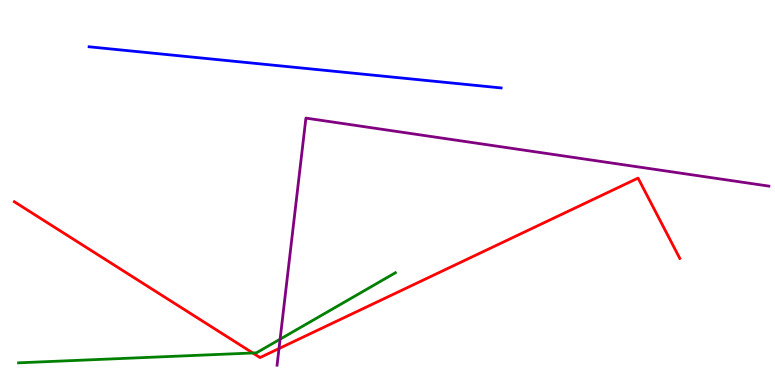[{'lines': ['blue', 'red'], 'intersections': []}, {'lines': ['green', 'red'], 'intersections': [{'x': 3.26, 'y': 0.832}]}, {'lines': ['purple', 'red'], 'intersections': [{'x': 3.6, 'y': 0.947}]}, {'lines': ['blue', 'green'], 'intersections': []}, {'lines': ['blue', 'purple'], 'intersections': []}, {'lines': ['green', 'purple'], 'intersections': [{'x': 3.61, 'y': 1.19}]}]